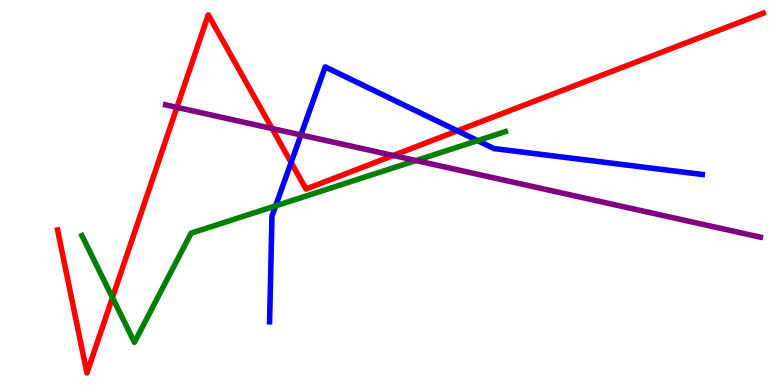[{'lines': ['blue', 'red'], 'intersections': [{'x': 3.76, 'y': 5.78}, {'x': 5.9, 'y': 6.6}]}, {'lines': ['green', 'red'], 'intersections': [{'x': 1.45, 'y': 2.27}]}, {'lines': ['purple', 'red'], 'intersections': [{'x': 2.28, 'y': 7.21}, {'x': 3.51, 'y': 6.66}, {'x': 5.07, 'y': 5.96}]}, {'lines': ['blue', 'green'], 'intersections': [{'x': 3.56, 'y': 4.65}, {'x': 6.16, 'y': 6.35}]}, {'lines': ['blue', 'purple'], 'intersections': [{'x': 3.88, 'y': 6.49}]}, {'lines': ['green', 'purple'], 'intersections': [{'x': 5.37, 'y': 5.83}]}]